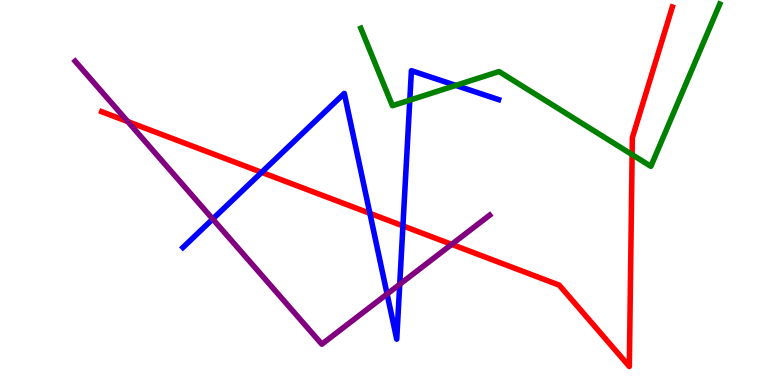[{'lines': ['blue', 'red'], 'intersections': [{'x': 3.38, 'y': 5.52}, {'x': 4.77, 'y': 4.46}, {'x': 5.2, 'y': 4.13}]}, {'lines': ['green', 'red'], 'intersections': [{'x': 8.16, 'y': 5.98}]}, {'lines': ['purple', 'red'], 'intersections': [{'x': 1.65, 'y': 6.84}, {'x': 5.83, 'y': 3.65}]}, {'lines': ['blue', 'green'], 'intersections': [{'x': 5.29, 'y': 7.4}, {'x': 5.88, 'y': 7.78}]}, {'lines': ['blue', 'purple'], 'intersections': [{'x': 2.74, 'y': 4.31}, {'x': 4.99, 'y': 2.36}, {'x': 5.16, 'y': 2.62}]}, {'lines': ['green', 'purple'], 'intersections': []}]